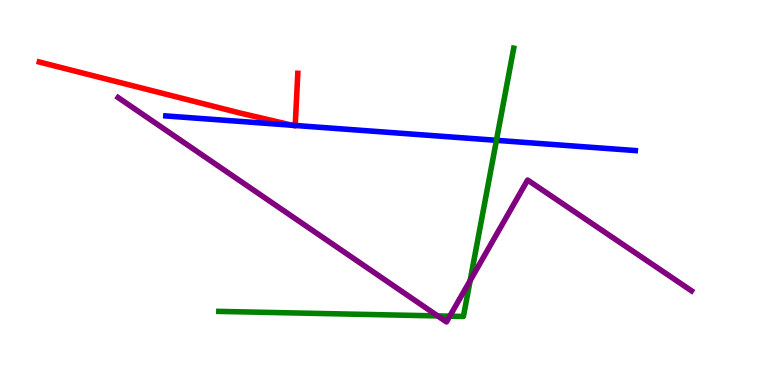[{'lines': ['blue', 'red'], 'intersections': [{'x': 3.77, 'y': 6.75}, {'x': 3.81, 'y': 6.74}]}, {'lines': ['green', 'red'], 'intersections': []}, {'lines': ['purple', 'red'], 'intersections': []}, {'lines': ['blue', 'green'], 'intersections': [{'x': 6.41, 'y': 6.36}]}, {'lines': ['blue', 'purple'], 'intersections': []}, {'lines': ['green', 'purple'], 'intersections': [{'x': 5.65, 'y': 1.79}, {'x': 5.8, 'y': 1.79}, {'x': 6.07, 'y': 2.71}]}]